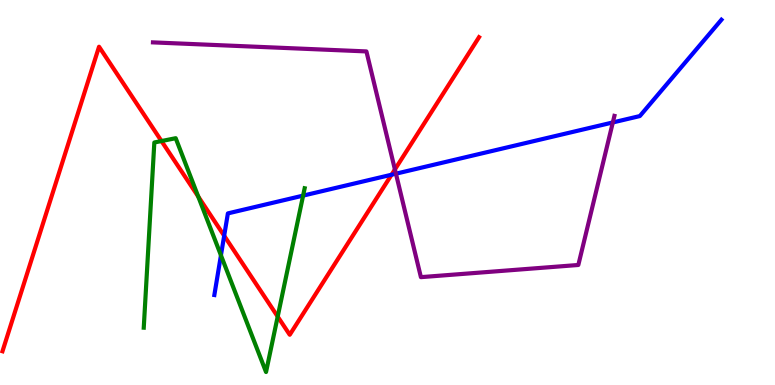[{'lines': ['blue', 'red'], 'intersections': [{'x': 2.89, 'y': 3.88}, {'x': 5.05, 'y': 5.46}]}, {'lines': ['green', 'red'], 'intersections': [{'x': 2.08, 'y': 6.34}, {'x': 2.56, 'y': 4.89}, {'x': 3.58, 'y': 1.78}]}, {'lines': ['purple', 'red'], 'intersections': [{'x': 5.1, 'y': 5.6}]}, {'lines': ['blue', 'green'], 'intersections': [{'x': 2.85, 'y': 3.37}, {'x': 3.91, 'y': 4.92}]}, {'lines': ['blue', 'purple'], 'intersections': [{'x': 5.11, 'y': 5.49}, {'x': 7.91, 'y': 6.82}]}, {'lines': ['green', 'purple'], 'intersections': []}]